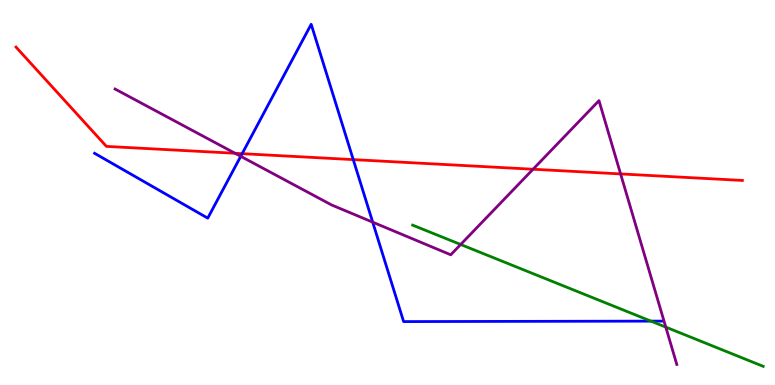[{'lines': ['blue', 'red'], 'intersections': [{'x': 3.12, 'y': 6.01}, {'x': 4.56, 'y': 5.85}]}, {'lines': ['green', 'red'], 'intersections': []}, {'lines': ['purple', 'red'], 'intersections': [{'x': 3.03, 'y': 6.02}, {'x': 6.88, 'y': 5.6}, {'x': 8.01, 'y': 5.48}]}, {'lines': ['blue', 'green'], 'intersections': [{'x': 8.4, 'y': 1.66}]}, {'lines': ['blue', 'purple'], 'intersections': [{'x': 3.11, 'y': 5.94}, {'x': 4.81, 'y': 4.23}]}, {'lines': ['green', 'purple'], 'intersections': [{'x': 5.94, 'y': 3.65}, {'x': 8.59, 'y': 1.5}]}]